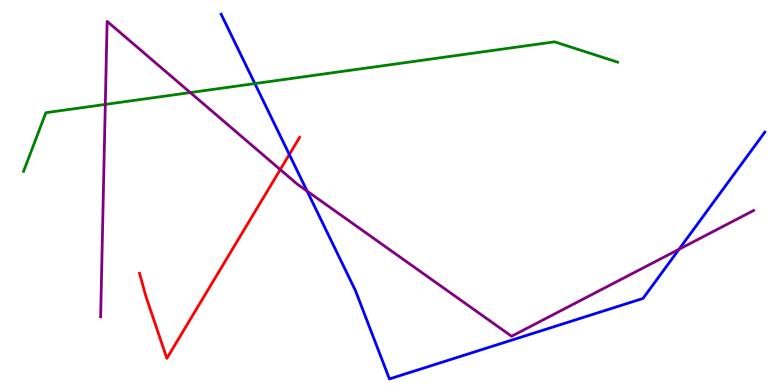[{'lines': ['blue', 'red'], 'intersections': [{'x': 3.73, 'y': 5.99}]}, {'lines': ['green', 'red'], 'intersections': []}, {'lines': ['purple', 'red'], 'intersections': [{'x': 3.62, 'y': 5.59}]}, {'lines': ['blue', 'green'], 'intersections': [{'x': 3.29, 'y': 7.83}]}, {'lines': ['blue', 'purple'], 'intersections': [{'x': 3.96, 'y': 5.04}, {'x': 8.76, 'y': 3.53}]}, {'lines': ['green', 'purple'], 'intersections': [{'x': 1.36, 'y': 7.29}, {'x': 2.46, 'y': 7.6}]}]